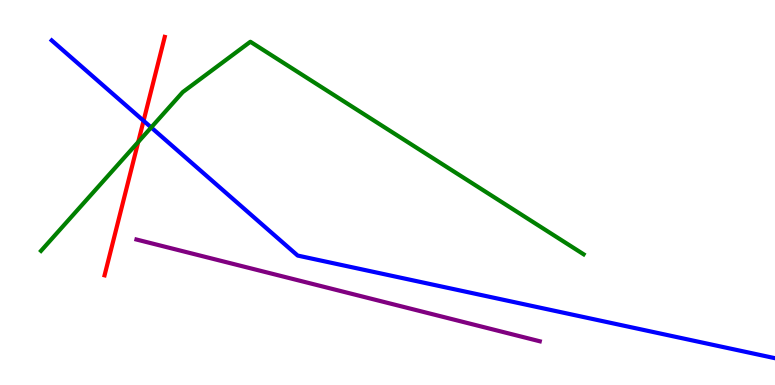[{'lines': ['blue', 'red'], 'intersections': [{'x': 1.85, 'y': 6.86}]}, {'lines': ['green', 'red'], 'intersections': [{'x': 1.78, 'y': 6.31}]}, {'lines': ['purple', 'red'], 'intersections': []}, {'lines': ['blue', 'green'], 'intersections': [{'x': 1.95, 'y': 6.69}]}, {'lines': ['blue', 'purple'], 'intersections': []}, {'lines': ['green', 'purple'], 'intersections': []}]